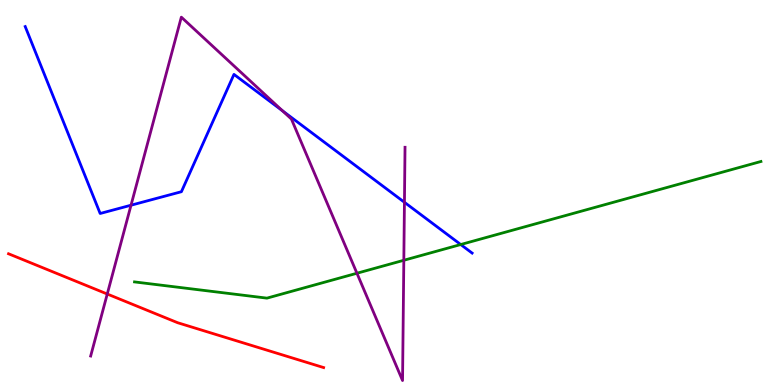[{'lines': ['blue', 'red'], 'intersections': []}, {'lines': ['green', 'red'], 'intersections': []}, {'lines': ['purple', 'red'], 'intersections': [{'x': 1.38, 'y': 2.36}]}, {'lines': ['blue', 'green'], 'intersections': [{'x': 5.94, 'y': 3.65}]}, {'lines': ['blue', 'purple'], 'intersections': [{'x': 1.69, 'y': 4.67}, {'x': 3.64, 'y': 7.12}, {'x': 5.22, 'y': 4.75}]}, {'lines': ['green', 'purple'], 'intersections': [{'x': 4.61, 'y': 2.9}, {'x': 5.21, 'y': 3.24}]}]